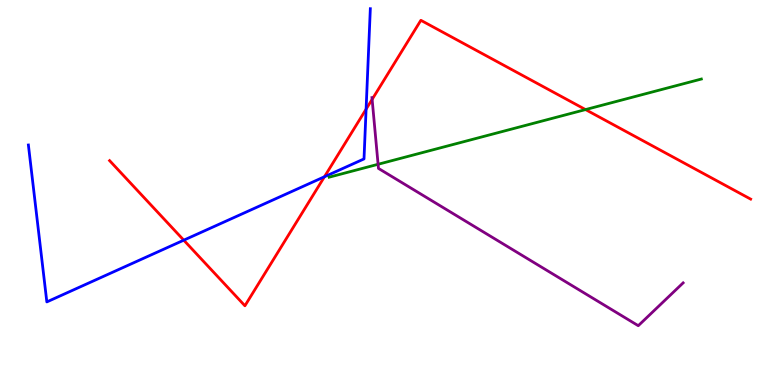[{'lines': ['blue', 'red'], 'intersections': [{'x': 2.37, 'y': 3.76}, {'x': 4.19, 'y': 5.41}, {'x': 4.72, 'y': 7.16}]}, {'lines': ['green', 'red'], 'intersections': [{'x': 7.56, 'y': 7.15}]}, {'lines': ['purple', 'red'], 'intersections': [{'x': 4.8, 'y': 7.42}]}, {'lines': ['blue', 'green'], 'intersections': []}, {'lines': ['blue', 'purple'], 'intersections': []}, {'lines': ['green', 'purple'], 'intersections': [{'x': 4.88, 'y': 5.73}]}]